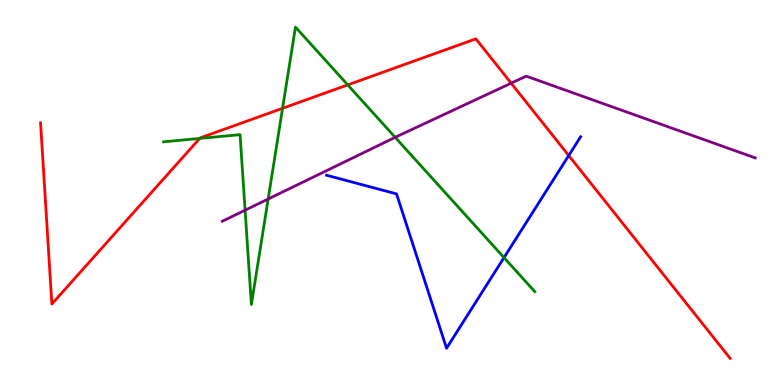[{'lines': ['blue', 'red'], 'intersections': [{'x': 7.34, 'y': 5.96}]}, {'lines': ['green', 'red'], 'intersections': [{'x': 2.58, 'y': 6.4}, {'x': 3.65, 'y': 7.19}, {'x': 4.49, 'y': 7.79}]}, {'lines': ['purple', 'red'], 'intersections': [{'x': 6.6, 'y': 7.84}]}, {'lines': ['blue', 'green'], 'intersections': [{'x': 6.5, 'y': 3.31}]}, {'lines': ['blue', 'purple'], 'intersections': []}, {'lines': ['green', 'purple'], 'intersections': [{'x': 3.16, 'y': 4.54}, {'x': 3.46, 'y': 4.83}, {'x': 5.1, 'y': 6.43}]}]